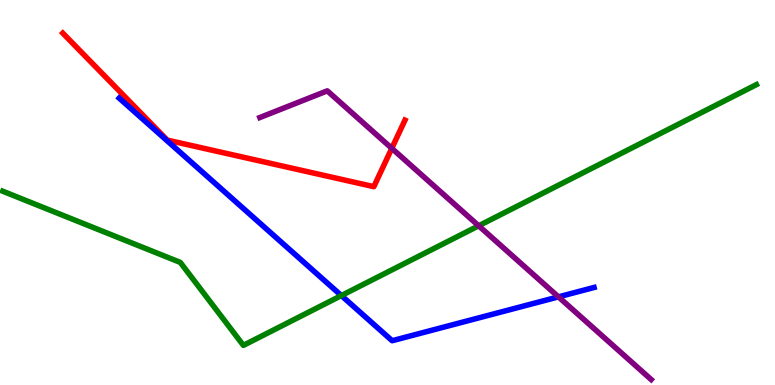[{'lines': ['blue', 'red'], 'intersections': []}, {'lines': ['green', 'red'], 'intersections': []}, {'lines': ['purple', 'red'], 'intersections': [{'x': 5.06, 'y': 6.15}]}, {'lines': ['blue', 'green'], 'intersections': [{'x': 4.4, 'y': 2.32}]}, {'lines': ['blue', 'purple'], 'intersections': [{'x': 7.21, 'y': 2.29}]}, {'lines': ['green', 'purple'], 'intersections': [{'x': 6.18, 'y': 4.14}]}]